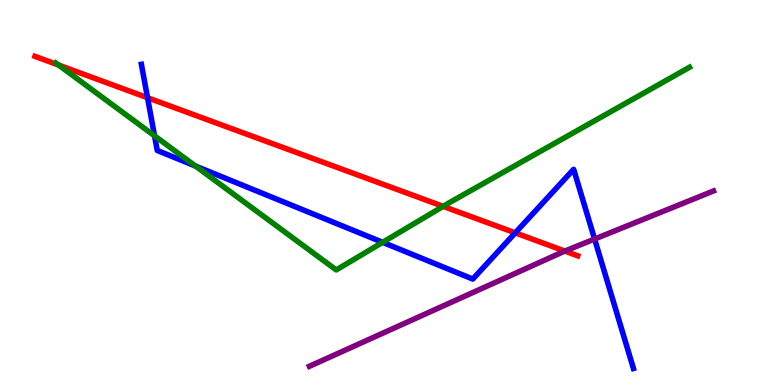[{'lines': ['blue', 'red'], 'intersections': [{'x': 1.9, 'y': 7.46}, {'x': 6.65, 'y': 3.95}]}, {'lines': ['green', 'red'], 'intersections': [{'x': 0.756, 'y': 8.31}, {'x': 5.72, 'y': 4.64}]}, {'lines': ['purple', 'red'], 'intersections': [{'x': 7.29, 'y': 3.48}]}, {'lines': ['blue', 'green'], 'intersections': [{'x': 1.99, 'y': 6.47}, {'x': 2.52, 'y': 5.69}, {'x': 4.94, 'y': 3.71}]}, {'lines': ['blue', 'purple'], 'intersections': [{'x': 7.67, 'y': 3.79}]}, {'lines': ['green', 'purple'], 'intersections': []}]